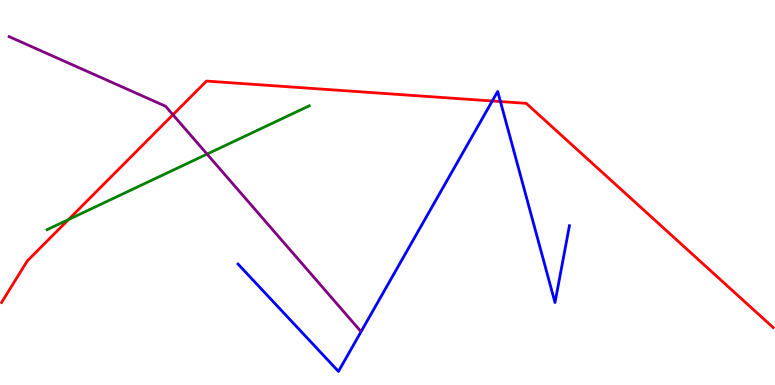[{'lines': ['blue', 'red'], 'intersections': [{'x': 6.35, 'y': 7.38}, {'x': 6.46, 'y': 7.36}]}, {'lines': ['green', 'red'], 'intersections': [{'x': 0.884, 'y': 4.3}]}, {'lines': ['purple', 'red'], 'intersections': [{'x': 2.23, 'y': 7.02}]}, {'lines': ['blue', 'green'], 'intersections': []}, {'lines': ['blue', 'purple'], 'intersections': []}, {'lines': ['green', 'purple'], 'intersections': [{'x': 2.67, 'y': 6.0}]}]